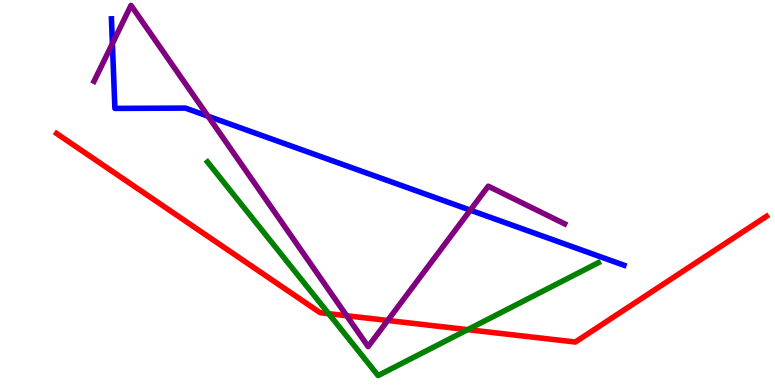[{'lines': ['blue', 'red'], 'intersections': []}, {'lines': ['green', 'red'], 'intersections': [{'x': 4.24, 'y': 1.85}, {'x': 6.03, 'y': 1.44}]}, {'lines': ['purple', 'red'], 'intersections': [{'x': 4.47, 'y': 1.8}, {'x': 5.0, 'y': 1.68}]}, {'lines': ['blue', 'green'], 'intersections': []}, {'lines': ['blue', 'purple'], 'intersections': [{'x': 1.45, 'y': 8.87}, {'x': 2.68, 'y': 6.98}, {'x': 6.07, 'y': 4.54}]}, {'lines': ['green', 'purple'], 'intersections': []}]